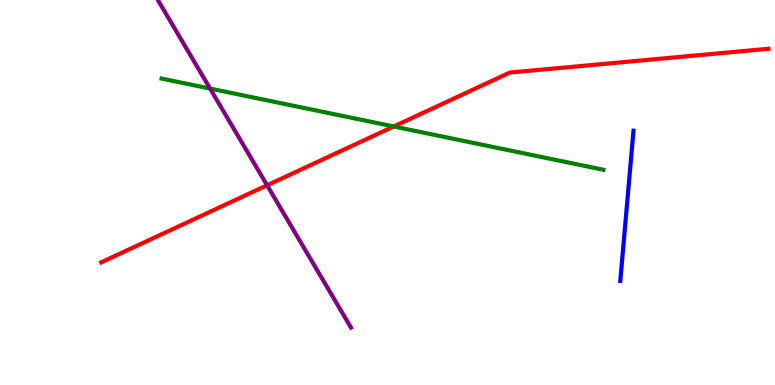[{'lines': ['blue', 'red'], 'intersections': []}, {'lines': ['green', 'red'], 'intersections': [{'x': 5.08, 'y': 6.71}]}, {'lines': ['purple', 'red'], 'intersections': [{'x': 3.45, 'y': 5.19}]}, {'lines': ['blue', 'green'], 'intersections': []}, {'lines': ['blue', 'purple'], 'intersections': []}, {'lines': ['green', 'purple'], 'intersections': [{'x': 2.71, 'y': 7.7}]}]